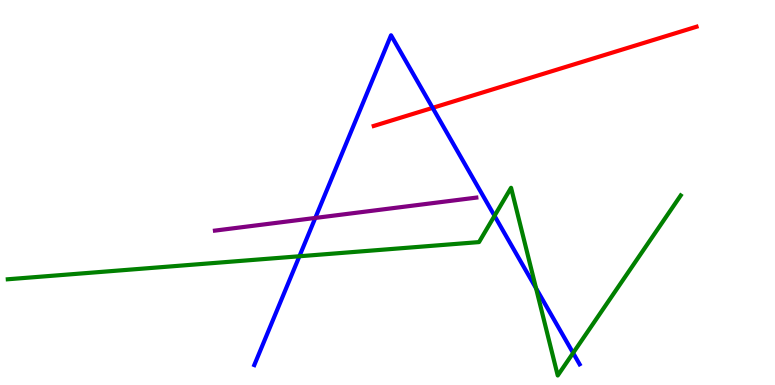[{'lines': ['blue', 'red'], 'intersections': [{'x': 5.58, 'y': 7.2}]}, {'lines': ['green', 'red'], 'intersections': []}, {'lines': ['purple', 'red'], 'intersections': []}, {'lines': ['blue', 'green'], 'intersections': [{'x': 3.86, 'y': 3.34}, {'x': 6.38, 'y': 4.39}, {'x': 6.92, 'y': 2.51}, {'x': 7.4, 'y': 0.832}]}, {'lines': ['blue', 'purple'], 'intersections': [{'x': 4.07, 'y': 4.34}]}, {'lines': ['green', 'purple'], 'intersections': []}]